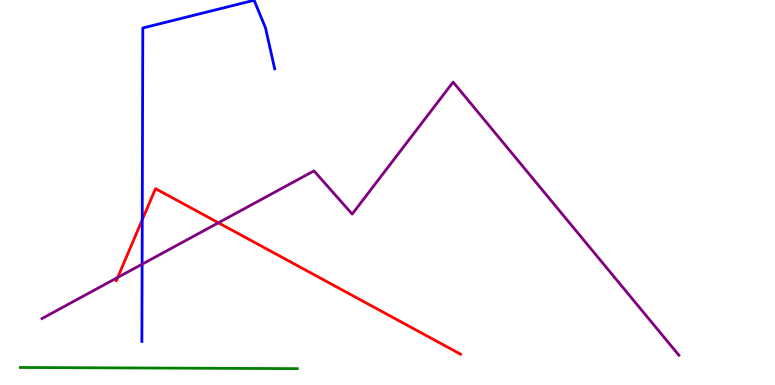[{'lines': ['blue', 'red'], 'intersections': [{'x': 1.84, 'y': 4.29}]}, {'lines': ['green', 'red'], 'intersections': []}, {'lines': ['purple', 'red'], 'intersections': [{'x': 1.52, 'y': 2.79}, {'x': 2.82, 'y': 4.21}]}, {'lines': ['blue', 'green'], 'intersections': []}, {'lines': ['blue', 'purple'], 'intersections': [{'x': 1.83, 'y': 3.14}]}, {'lines': ['green', 'purple'], 'intersections': []}]